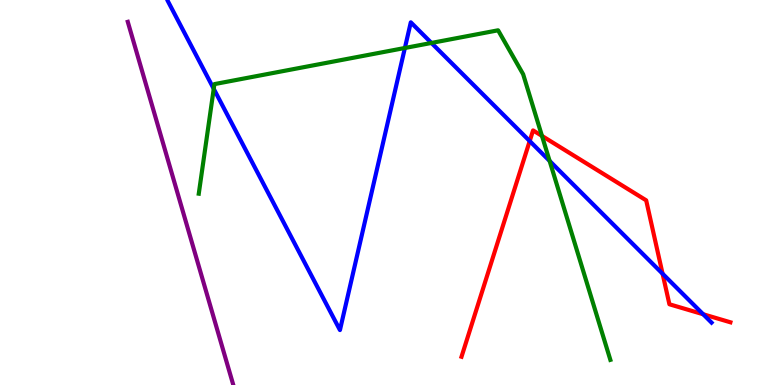[{'lines': ['blue', 'red'], 'intersections': [{'x': 6.83, 'y': 6.34}, {'x': 8.55, 'y': 2.89}, {'x': 9.07, 'y': 1.84}]}, {'lines': ['green', 'red'], 'intersections': [{'x': 6.99, 'y': 6.47}]}, {'lines': ['purple', 'red'], 'intersections': []}, {'lines': ['blue', 'green'], 'intersections': [{'x': 2.76, 'y': 7.69}, {'x': 5.22, 'y': 8.75}, {'x': 5.57, 'y': 8.88}, {'x': 7.09, 'y': 5.82}]}, {'lines': ['blue', 'purple'], 'intersections': []}, {'lines': ['green', 'purple'], 'intersections': []}]